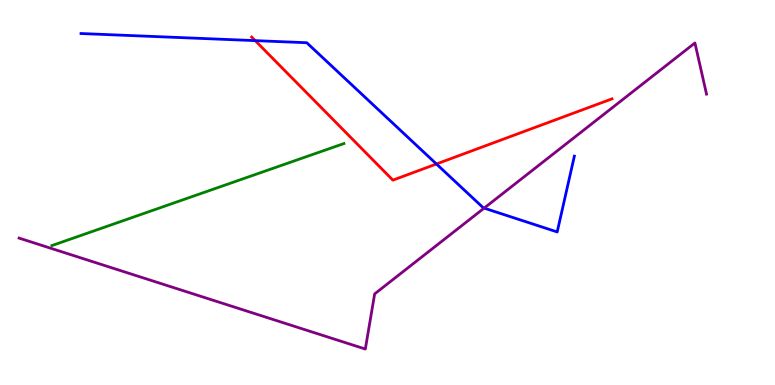[{'lines': ['blue', 'red'], 'intersections': [{'x': 3.29, 'y': 8.94}, {'x': 5.63, 'y': 5.74}]}, {'lines': ['green', 'red'], 'intersections': []}, {'lines': ['purple', 'red'], 'intersections': []}, {'lines': ['blue', 'green'], 'intersections': []}, {'lines': ['blue', 'purple'], 'intersections': [{'x': 6.25, 'y': 4.59}]}, {'lines': ['green', 'purple'], 'intersections': []}]